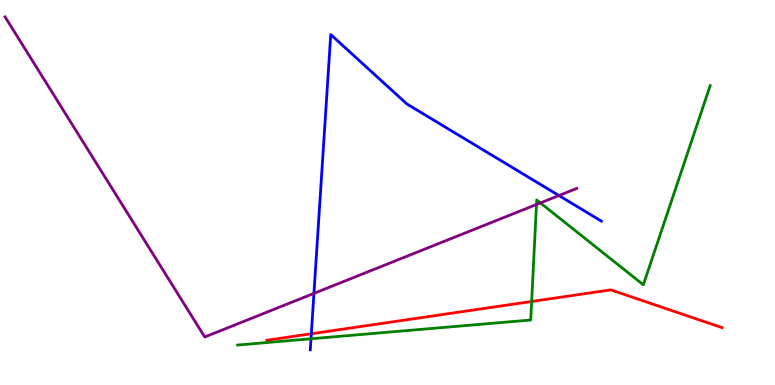[{'lines': ['blue', 'red'], 'intersections': [{'x': 4.02, 'y': 1.33}]}, {'lines': ['green', 'red'], 'intersections': [{'x': 6.86, 'y': 2.17}]}, {'lines': ['purple', 'red'], 'intersections': []}, {'lines': ['blue', 'green'], 'intersections': [{'x': 4.01, 'y': 1.2}]}, {'lines': ['blue', 'purple'], 'intersections': [{'x': 4.05, 'y': 2.38}, {'x': 7.21, 'y': 4.92}]}, {'lines': ['green', 'purple'], 'intersections': [{'x': 6.92, 'y': 4.69}, {'x': 6.97, 'y': 4.73}]}]